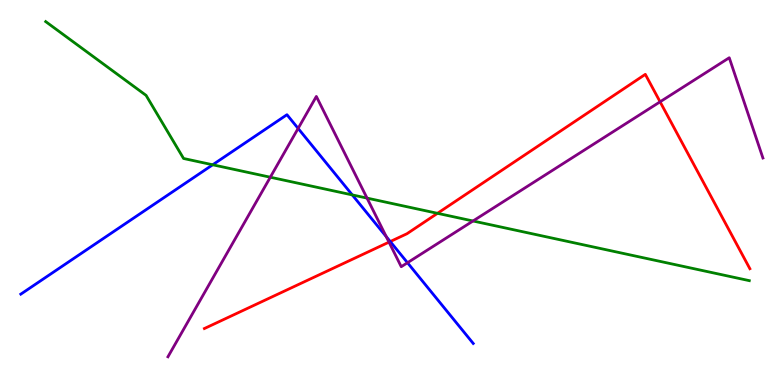[{'lines': ['blue', 'red'], 'intersections': [{'x': 5.04, 'y': 3.73}]}, {'lines': ['green', 'red'], 'intersections': [{'x': 5.65, 'y': 4.46}]}, {'lines': ['purple', 'red'], 'intersections': [{'x': 5.02, 'y': 3.71}, {'x': 8.52, 'y': 7.36}]}, {'lines': ['blue', 'green'], 'intersections': [{'x': 2.74, 'y': 5.72}, {'x': 4.55, 'y': 4.94}]}, {'lines': ['blue', 'purple'], 'intersections': [{'x': 3.85, 'y': 6.66}, {'x': 4.98, 'y': 3.85}, {'x': 5.26, 'y': 3.18}]}, {'lines': ['green', 'purple'], 'intersections': [{'x': 3.49, 'y': 5.4}, {'x': 4.74, 'y': 4.85}, {'x': 6.1, 'y': 4.26}]}]